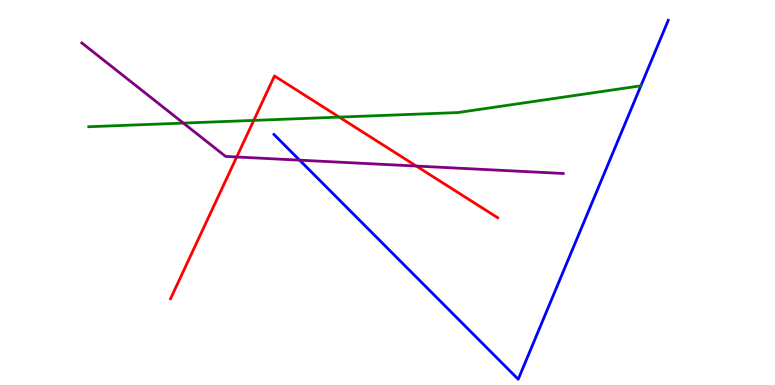[{'lines': ['blue', 'red'], 'intersections': []}, {'lines': ['green', 'red'], 'intersections': [{'x': 3.27, 'y': 6.87}, {'x': 4.38, 'y': 6.96}]}, {'lines': ['purple', 'red'], 'intersections': [{'x': 3.05, 'y': 5.92}, {'x': 5.37, 'y': 5.69}]}, {'lines': ['blue', 'green'], 'intersections': []}, {'lines': ['blue', 'purple'], 'intersections': [{'x': 3.87, 'y': 5.84}]}, {'lines': ['green', 'purple'], 'intersections': [{'x': 2.37, 'y': 6.8}]}]